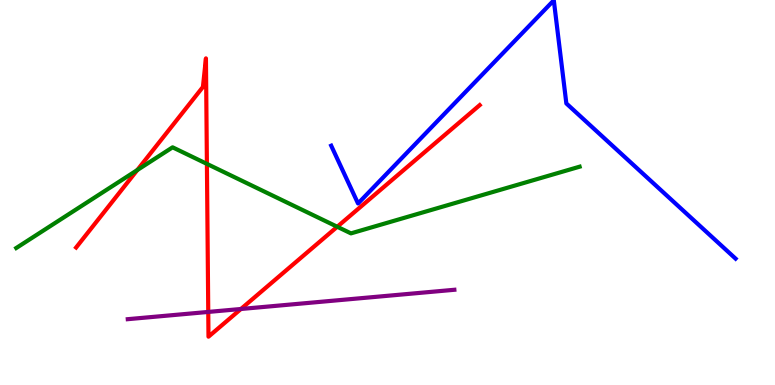[{'lines': ['blue', 'red'], 'intersections': []}, {'lines': ['green', 'red'], 'intersections': [{'x': 1.77, 'y': 5.58}, {'x': 2.67, 'y': 5.74}, {'x': 4.35, 'y': 4.11}]}, {'lines': ['purple', 'red'], 'intersections': [{'x': 2.69, 'y': 1.9}, {'x': 3.11, 'y': 1.97}]}, {'lines': ['blue', 'green'], 'intersections': []}, {'lines': ['blue', 'purple'], 'intersections': []}, {'lines': ['green', 'purple'], 'intersections': []}]